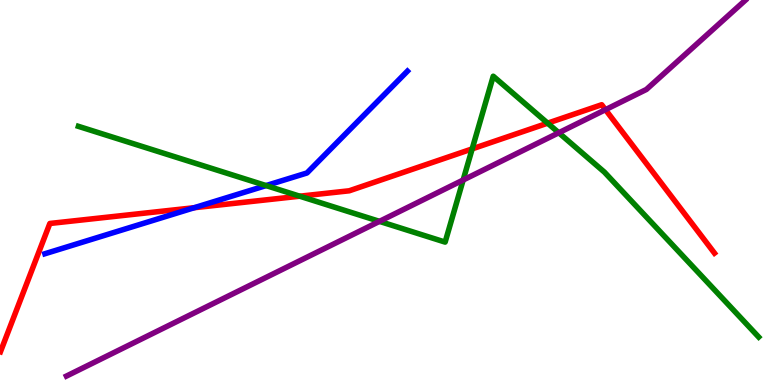[{'lines': ['blue', 'red'], 'intersections': [{'x': 2.51, 'y': 4.6}]}, {'lines': ['green', 'red'], 'intersections': [{'x': 3.87, 'y': 4.9}, {'x': 6.09, 'y': 6.13}, {'x': 7.07, 'y': 6.8}]}, {'lines': ['purple', 'red'], 'intersections': [{'x': 7.81, 'y': 7.15}]}, {'lines': ['blue', 'green'], 'intersections': [{'x': 3.43, 'y': 5.18}]}, {'lines': ['blue', 'purple'], 'intersections': []}, {'lines': ['green', 'purple'], 'intersections': [{'x': 4.9, 'y': 4.25}, {'x': 5.98, 'y': 5.32}, {'x': 7.21, 'y': 6.55}]}]